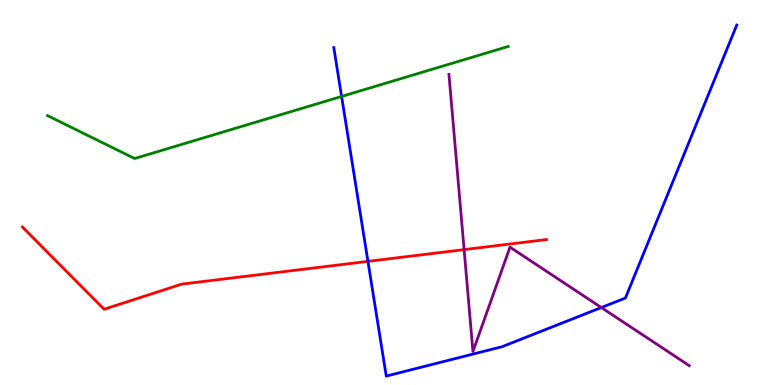[{'lines': ['blue', 'red'], 'intersections': [{'x': 4.75, 'y': 3.21}]}, {'lines': ['green', 'red'], 'intersections': []}, {'lines': ['purple', 'red'], 'intersections': [{'x': 5.99, 'y': 3.52}]}, {'lines': ['blue', 'green'], 'intersections': [{'x': 4.41, 'y': 7.49}]}, {'lines': ['blue', 'purple'], 'intersections': [{'x': 7.76, 'y': 2.01}]}, {'lines': ['green', 'purple'], 'intersections': []}]